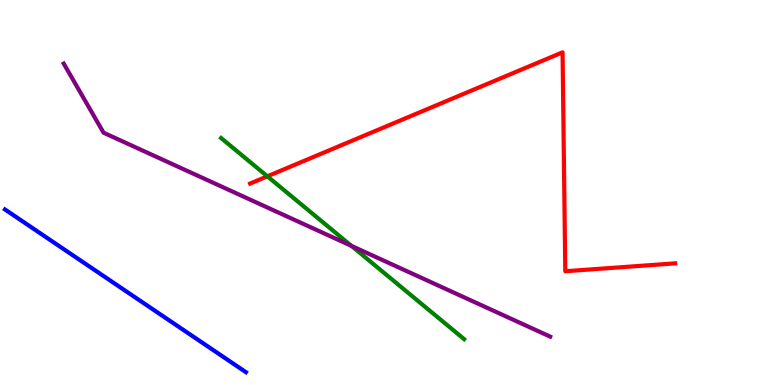[{'lines': ['blue', 'red'], 'intersections': []}, {'lines': ['green', 'red'], 'intersections': [{'x': 3.45, 'y': 5.42}]}, {'lines': ['purple', 'red'], 'intersections': []}, {'lines': ['blue', 'green'], 'intersections': []}, {'lines': ['blue', 'purple'], 'intersections': []}, {'lines': ['green', 'purple'], 'intersections': [{'x': 4.53, 'y': 3.61}]}]